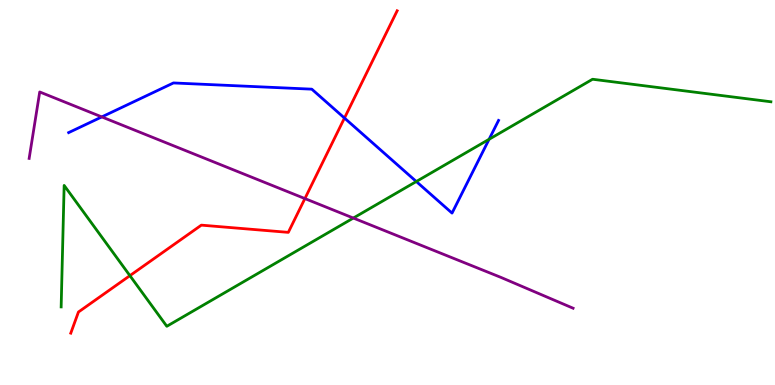[{'lines': ['blue', 'red'], 'intersections': [{'x': 4.44, 'y': 6.93}]}, {'lines': ['green', 'red'], 'intersections': [{'x': 1.68, 'y': 2.84}]}, {'lines': ['purple', 'red'], 'intersections': [{'x': 3.93, 'y': 4.84}]}, {'lines': ['blue', 'green'], 'intersections': [{'x': 5.37, 'y': 5.29}, {'x': 6.31, 'y': 6.38}]}, {'lines': ['blue', 'purple'], 'intersections': [{'x': 1.31, 'y': 6.96}]}, {'lines': ['green', 'purple'], 'intersections': [{'x': 4.56, 'y': 4.34}]}]